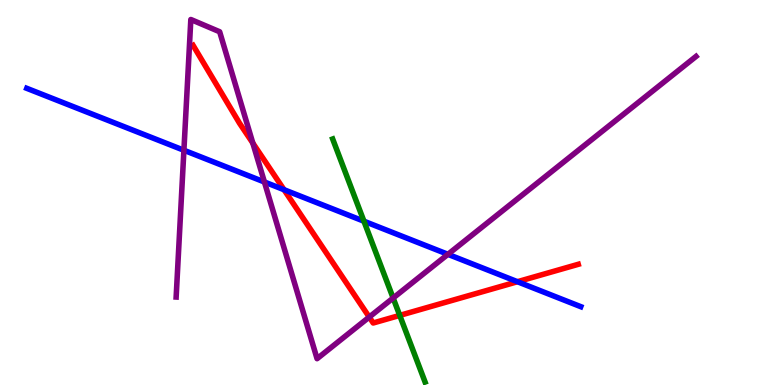[{'lines': ['blue', 'red'], 'intersections': [{'x': 3.66, 'y': 5.07}, {'x': 6.68, 'y': 2.68}]}, {'lines': ['green', 'red'], 'intersections': [{'x': 5.16, 'y': 1.81}]}, {'lines': ['purple', 'red'], 'intersections': [{'x': 3.26, 'y': 6.28}, {'x': 4.76, 'y': 1.76}]}, {'lines': ['blue', 'green'], 'intersections': [{'x': 4.7, 'y': 4.25}]}, {'lines': ['blue', 'purple'], 'intersections': [{'x': 2.37, 'y': 6.1}, {'x': 3.41, 'y': 5.27}, {'x': 5.78, 'y': 3.39}]}, {'lines': ['green', 'purple'], 'intersections': [{'x': 5.07, 'y': 2.26}]}]